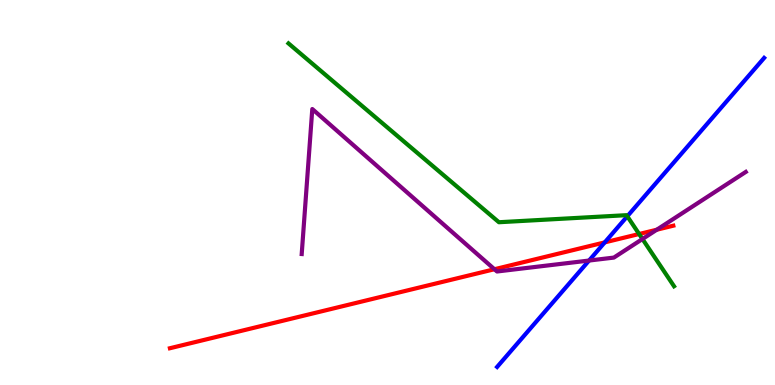[{'lines': ['blue', 'red'], 'intersections': [{'x': 7.8, 'y': 3.7}]}, {'lines': ['green', 'red'], 'intersections': [{'x': 8.25, 'y': 3.92}]}, {'lines': ['purple', 'red'], 'intersections': [{'x': 6.38, 'y': 3.01}, {'x': 8.47, 'y': 4.03}]}, {'lines': ['blue', 'green'], 'intersections': [{'x': 8.09, 'y': 4.38}]}, {'lines': ['blue', 'purple'], 'intersections': [{'x': 7.6, 'y': 3.23}]}, {'lines': ['green', 'purple'], 'intersections': [{'x': 8.29, 'y': 3.79}]}]